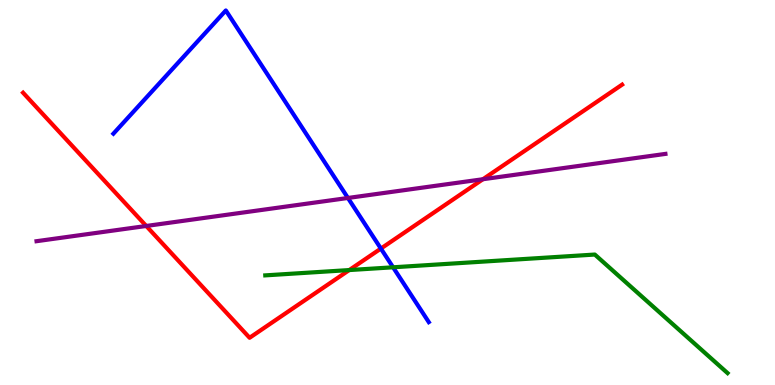[{'lines': ['blue', 'red'], 'intersections': [{'x': 4.91, 'y': 3.54}]}, {'lines': ['green', 'red'], 'intersections': [{'x': 4.51, 'y': 2.99}]}, {'lines': ['purple', 'red'], 'intersections': [{'x': 1.89, 'y': 4.13}, {'x': 6.23, 'y': 5.34}]}, {'lines': ['blue', 'green'], 'intersections': [{'x': 5.07, 'y': 3.06}]}, {'lines': ['blue', 'purple'], 'intersections': [{'x': 4.49, 'y': 4.86}]}, {'lines': ['green', 'purple'], 'intersections': []}]